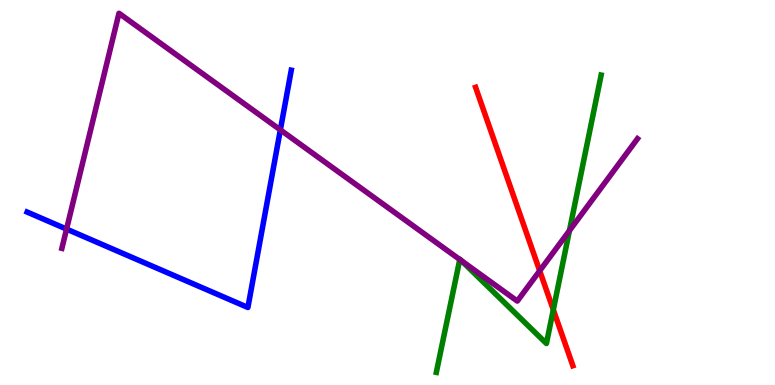[{'lines': ['blue', 'red'], 'intersections': []}, {'lines': ['green', 'red'], 'intersections': [{'x': 7.14, 'y': 1.95}]}, {'lines': ['purple', 'red'], 'intersections': [{'x': 6.96, 'y': 2.97}]}, {'lines': ['blue', 'green'], 'intersections': []}, {'lines': ['blue', 'purple'], 'intersections': [{'x': 0.859, 'y': 4.05}, {'x': 3.62, 'y': 6.63}]}, {'lines': ['green', 'purple'], 'intersections': [{'x': 5.93, 'y': 3.26}, {'x': 5.95, 'y': 3.23}, {'x': 7.35, 'y': 4.01}]}]